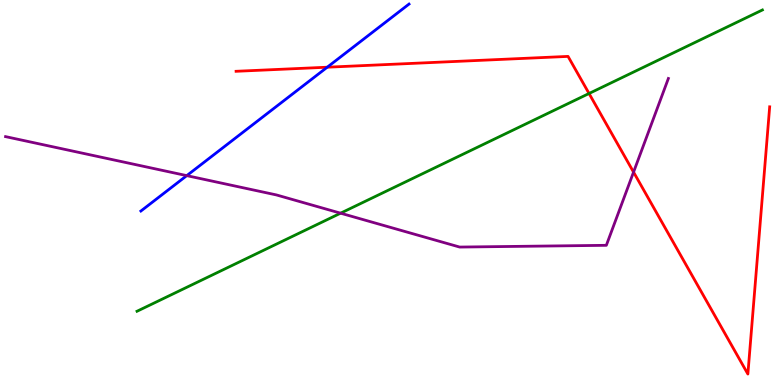[{'lines': ['blue', 'red'], 'intersections': [{'x': 4.22, 'y': 8.25}]}, {'lines': ['green', 'red'], 'intersections': [{'x': 7.6, 'y': 7.57}]}, {'lines': ['purple', 'red'], 'intersections': [{'x': 8.17, 'y': 5.53}]}, {'lines': ['blue', 'green'], 'intersections': []}, {'lines': ['blue', 'purple'], 'intersections': [{'x': 2.41, 'y': 5.44}]}, {'lines': ['green', 'purple'], 'intersections': [{'x': 4.39, 'y': 4.46}]}]